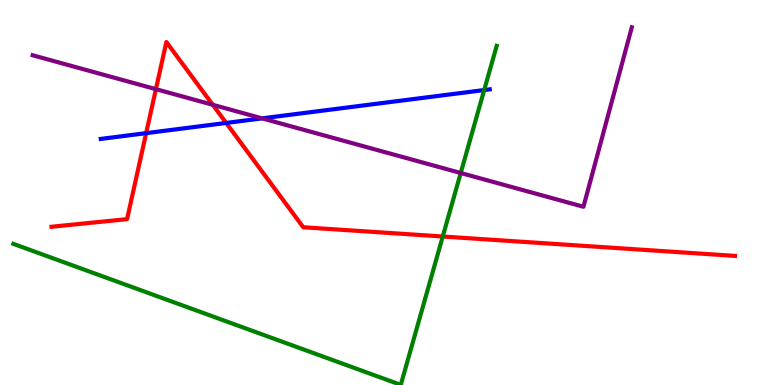[{'lines': ['blue', 'red'], 'intersections': [{'x': 1.89, 'y': 6.54}, {'x': 2.92, 'y': 6.81}]}, {'lines': ['green', 'red'], 'intersections': [{'x': 5.71, 'y': 3.86}]}, {'lines': ['purple', 'red'], 'intersections': [{'x': 2.01, 'y': 7.68}, {'x': 2.75, 'y': 7.28}]}, {'lines': ['blue', 'green'], 'intersections': [{'x': 6.25, 'y': 7.66}]}, {'lines': ['blue', 'purple'], 'intersections': [{'x': 3.38, 'y': 6.93}]}, {'lines': ['green', 'purple'], 'intersections': [{'x': 5.94, 'y': 5.51}]}]